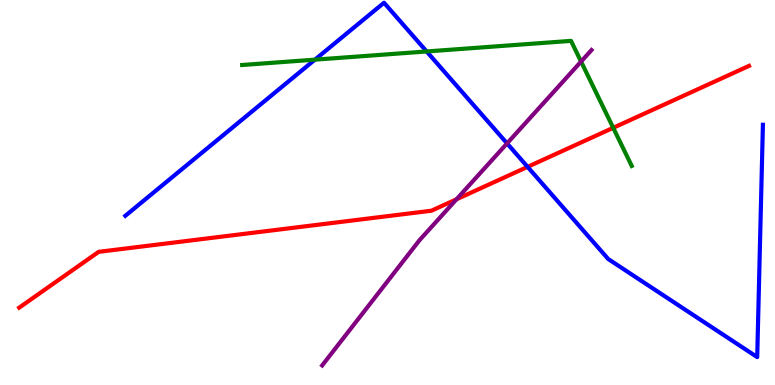[{'lines': ['blue', 'red'], 'intersections': [{'x': 6.81, 'y': 5.67}]}, {'lines': ['green', 'red'], 'intersections': [{'x': 7.91, 'y': 6.68}]}, {'lines': ['purple', 'red'], 'intersections': [{'x': 5.89, 'y': 4.82}]}, {'lines': ['blue', 'green'], 'intersections': [{'x': 4.06, 'y': 8.45}, {'x': 5.5, 'y': 8.66}]}, {'lines': ['blue', 'purple'], 'intersections': [{'x': 6.54, 'y': 6.28}]}, {'lines': ['green', 'purple'], 'intersections': [{'x': 7.5, 'y': 8.4}]}]